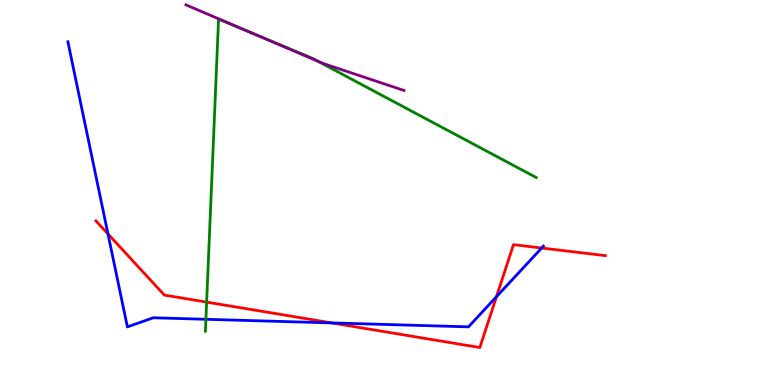[{'lines': ['blue', 'red'], 'intersections': [{'x': 1.39, 'y': 3.92}, {'x': 4.28, 'y': 1.61}, {'x': 6.41, 'y': 2.29}, {'x': 6.99, 'y': 3.56}]}, {'lines': ['green', 'red'], 'intersections': [{'x': 2.67, 'y': 2.15}]}, {'lines': ['purple', 'red'], 'intersections': []}, {'lines': ['blue', 'green'], 'intersections': [{'x': 2.66, 'y': 1.71}]}, {'lines': ['blue', 'purple'], 'intersections': []}, {'lines': ['green', 'purple'], 'intersections': [{'x': 3.2, 'y': 9.18}, {'x': 4.1, 'y': 8.41}]}]